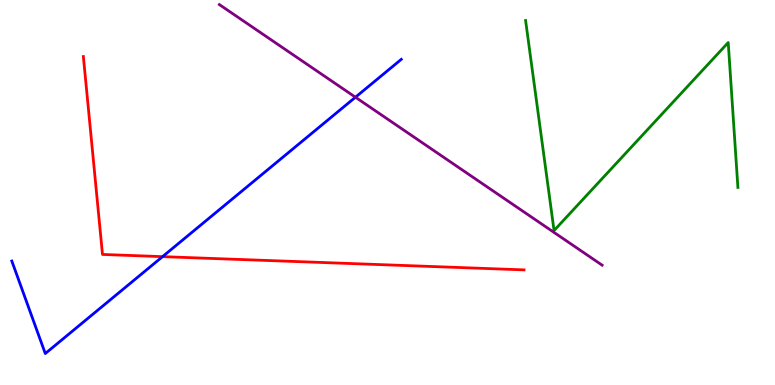[{'lines': ['blue', 'red'], 'intersections': [{'x': 2.1, 'y': 3.33}]}, {'lines': ['green', 'red'], 'intersections': []}, {'lines': ['purple', 'red'], 'intersections': []}, {'lines': ['blue', 'green'], 'intersections': []}, {'lines': ['blue', 'purple'], 'intersections': [{'x': 4.59, 'y': 7.47}]}, {'lines': ['green', 'purple'], 'intersections': []}]